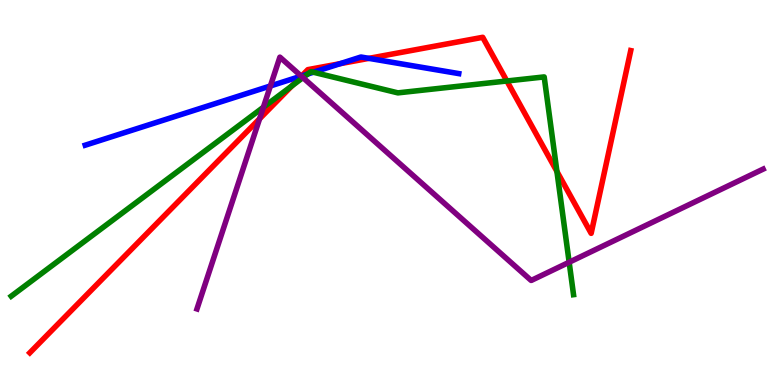[{'lines': ['blue', 'red'], 'intersections': [{'x': 3.89, 'y': 8.03}, {'x': 4.39, 'y': 8.35}, {'x': 4.76, 'y': 8.48}]}, {'lines': ['green', 'red'], 'intersections': [{'x': 3.77, 'y': 7.77}, {'x': 6.54, 'y': 7.9}, {'x': 7.19, 'y': 5.55}]}, {'lines': ['purple', 'red'], 'intersections': [{'x': 3.35, 'y': 6.91}, {'x': 3.89, 'y': 8.02}]}, {'lines': ['blue', 'green'], 'intersections': [{'x': 3.97, 'y': 8.08}, {'x': 4.04, 'y': 8.12}]}, {'lines': ['blue', 'purple'], 'intersections': [{'x': 3.49, 'y': 7.77}, {'x': 3.89, 'y': 8.02}]}, {'lines': ['green', 'purple'], 'intersections': [{'x': 3.4, 'y': 7.21}, {'x': 3.91, 'y': 7.98}, {'x': 7.34, 'y': 3.19}]}]